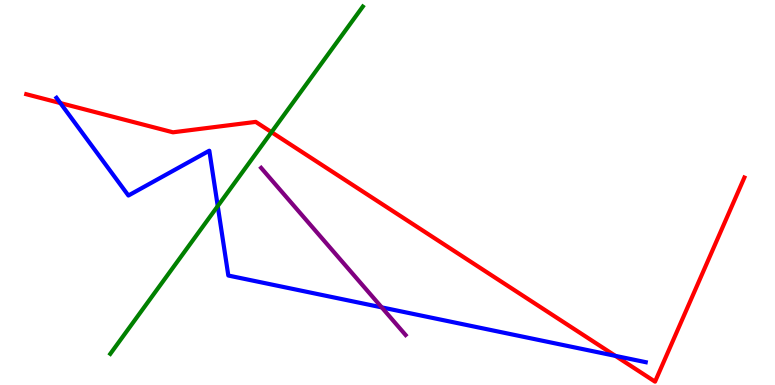[{'lines': ['blue', 'red'], 'intersections': [{'x': 0.779, 'y': 7.32}, {'x': 7.94, 'y': 0.756}]}, {'lines': ['green', 'red'], 'intersections': [{'x': 3.5, 'y': 6.57}]}, {'lines': ['purple', 'red'], 'intersections': []}, {'lines': ['blue', 'green'], 'intersections': [{'x': 2.81, 'y': 4.65}]}, {'lines': ['blue', 'purple'], 'intersections': [{'x': 4.93, 'y': 2.02}]}, {'lines': ['green', 'purple'], 'intersections': []}]